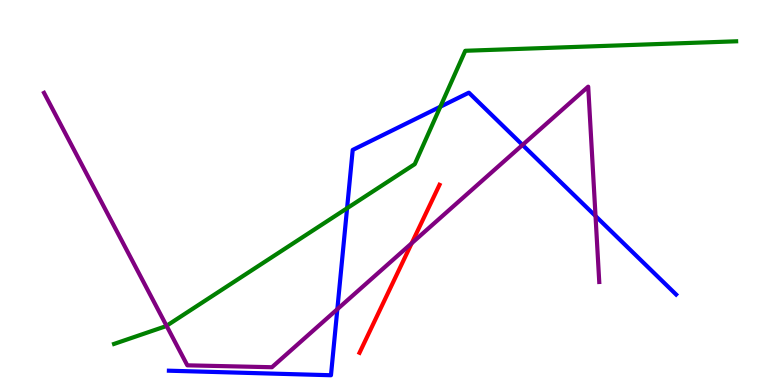[{'lines': ['blue', 'red'], 'intersections': []}, {'lines': ['green', 'red'], 'intersections': []}, {'lines': ['purple', 'red'], 'intersections': [{'x': 5.31, 'y': 3.68}]}, {'lines': ['blue', 'green'], 'intersections': [{'x': 4.48, 'y': 4.59}, {'x': 5.68, 'y': 7.23}]}, {'lines': ['blue', 'purple'], 'intersections': [{'x': 4.35, 'y': 1.97}, {'x': 6.74, 'y': 6.24}, {'x': 7.68, 'y': 4.39}]}, {'lines': ['green', 'purple'], 'intersections': [{'x': 2.15, 'y': 1.54}]}]